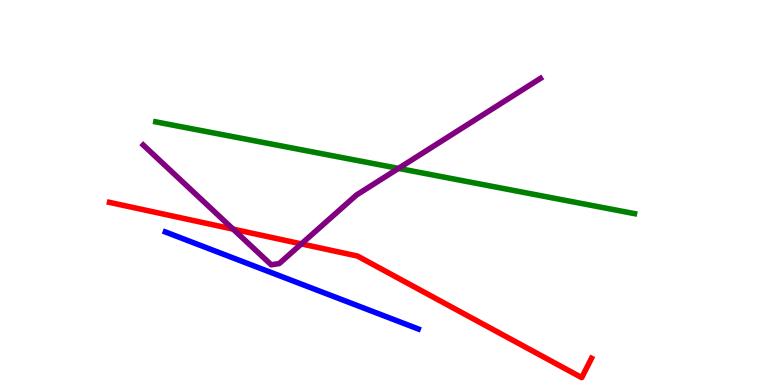[{'lines': ['blue', 'red'], 'intersections': []}, {'lines': ['green', 'red'], 'intersections': []}, {'lines': ['purple', 'red'], 'intersections': [{'x': 3.01, 'y': 4.05}, {'x': 3.89, 'y': 3.66}]}, {'lines': ['blue', 'green'], 'intersections': []}, {'lines': ['blue', 'purple'], 'intersections': []}, {'lines': ['green', 'purple'], 'intersections': [{'x': 5.14, 'y': 5.63}]}]